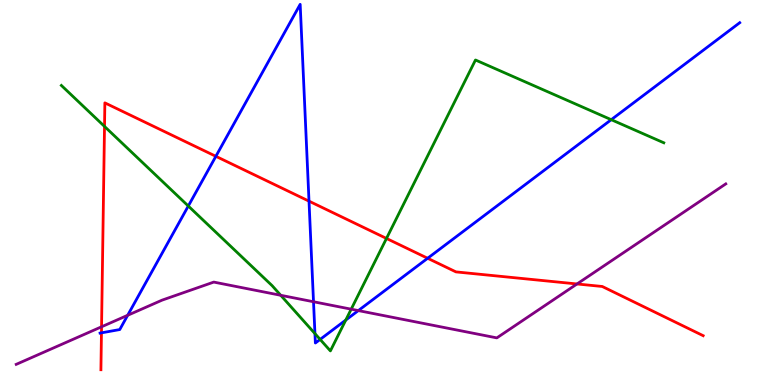[{'lines': ['blue', 'red'], 'intersections': [{'x': 1.31, 'y': 1.35}, {'x': 2.79, 'y': 5.94}, {'x': 3.99, 'y': 4.78}, {'x': 5.52, 'y': 3.29}]}, {'lines': ['green', 'red'], 'intersections': [{'x': 1.35, 'y': 6.72}, {'x': 4.99, 'y': 3.81}]}, {'lines': ['purple', 'red'], 'intersections': [{'x': 1.31, 'y': 1.51}, {'x': 7.45, 'y': 2.62}]}, {'lines': ['blue', 'green'], 'intersections': [{'x': 2.43, 'y': 4.65}, {'x': 4.06, 'y': 1.33}, {'x': 4.13, 'y': 1.18}, {'x': 4.46, 'y': 1.69}, {'x': 7.89, 'y': 6.89}]}, {'lines': ['blue', 'purple'], 'intersections': [{'x': 1.65, 'y': 1.81}, {'x': 4.05, 'y': 2.16}, {'x': 4.62, 'y': 1.93}]}, {'lines': ['green', 'purple'], 'intersections': [{'x': 3.62, 'y': 2.33}, {'x': 4.53, 'y': 1.97}]}]